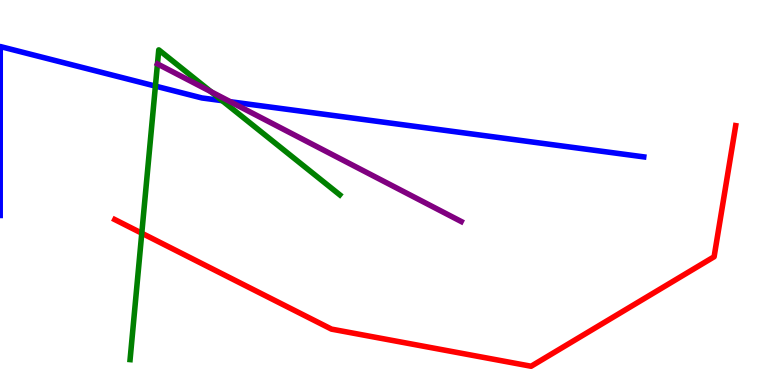[{'lines': ['blue', 'red'], 'intersections': []}, {'lines': ['green', 'red'], 'intersections': [{'x': 1.83, 'y': 3.94}]}, {'lines': ['purple', 'red'], 'intersections': []}, {'lines': ['blue', 'green'], 'intersections': [{'x': 2.01, 'y': 7.76}, {'x': 2.87, 'y': 7.39}]}, {'lines': ['blue', 'purple'], 'intersections': [{'x': 2.97, 'y': 7.36}]}, {'lines': ['green', 'purple'], 'intersections': [{'x': 2.72, 'y': 7.62}]}]